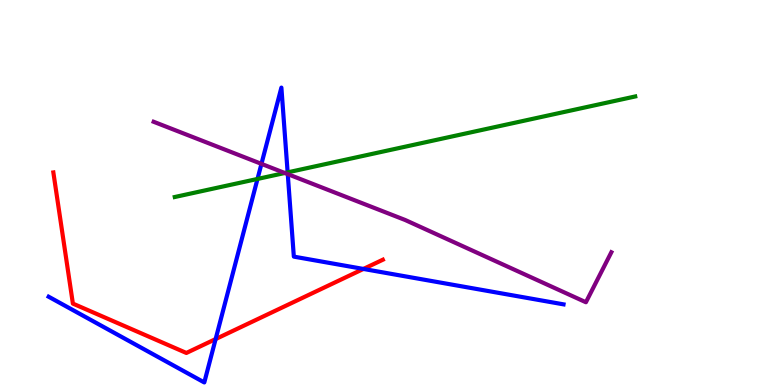[{'lines': ['blue', 'red'], 'intersections': [{'x': 2.78, 'y': 1.19}, {'x': 4.69, 'y': 3.01}]}, {'lines': ['green', 'red'], 'intersections': []}, {'lines': ['purple', 'red'], 'intersections': []}, {'lines': ['blue', 'green'], 'intersections': [{'x': 3.32, 'y': 5.35}, {'x': 3.71, 'y': 5.52}]}, {'lines': ['blue', 'purple'], 'intersections': [{'x': 3.37, 'y': 5.74}, {'x': 3.71, 'y': 5.48}]}, {'lines': ['green', 'purple'], 'intersections': [{'x': 3.67, 'y': 5.51}]}]